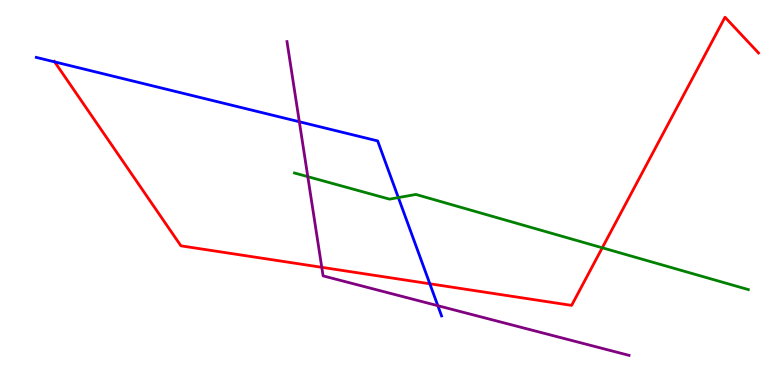[{'lines': ['blue', 'red'], 'intersections': [{'x': 0.705, 'y': 8.39}, {'x': 5.55, 'y': 2.63}]}, {'lines': ['green', 'red'], 'intersections': [{'x': 7.77, 'y': 3.56}]}, {'lines': ['purple', 'red'], 'intersections': [{'x': 4.15, 'y': 3.06}]}, {'lines': ['blue', 'green'], 'intersections': [{'x': 5.14, 'y': 4.87}]}, {'lines': ['blue', 'purple'], 'intersections': [{'x': 3.86, 'y': 6.84}, {'x': 5.65, 'y': 2.06}]}, {'lines': ['green', 'purple'], 'intersections': [{'x': 3.97, 'y': 5.41}]}]